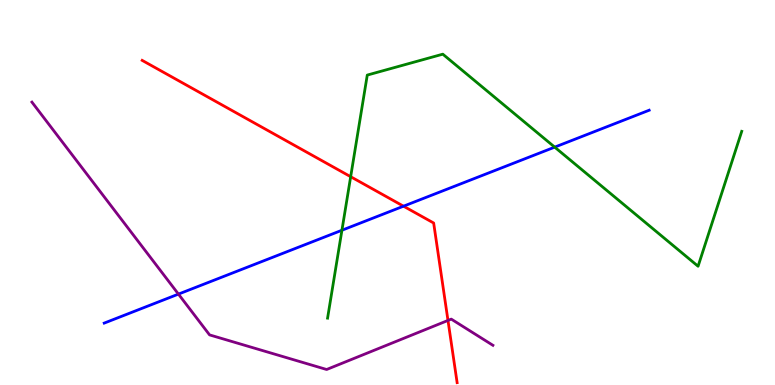[{'lines': ['blue', 'red'], 'intersections': [{'x': 5.21, 'y': 4.64}]}, {'lines': ['green', 'red'], 'intersections': [{'x': 4.52, 'y': 5.41}]}, {'lines': ['purple', 'red'], 'intersections': [{'x': 5.78, 'y': 1.68}]}, {'lines': ['blue', 'green'], 'intersections': [{'x': 4.41, 'y': 4.02}, {'x': 7.16, 'y': 6.18}]}, {'lines': ['blue', 'purple'], 'intersections': [{'x': 2.3, 'y': 2.36}]}, {'lines': ['green', 'purple'], 'intersections': []}]